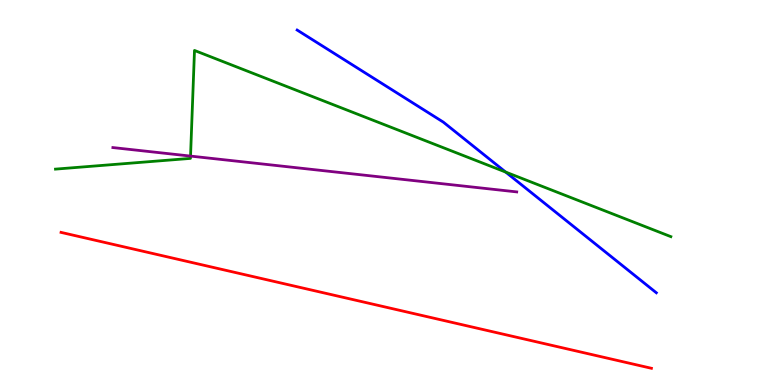[{'lines': ['blue', 'red'], 'intersections': []}, {'lines': ['green', 'red'], 'intersections': []}, {'lines': ['purple', 'red'], 'intersections': []}, {'lines': ['blue', 'green'], 'intersections': [{'x': 6.52, 'y': 5.53}]}, {'lines': ['blue', 'purple'], 'intersections': []}, {'lines': ['green', 'purple'], 'intersections': [{'x': 2.46, 'y': 5.95}]}]